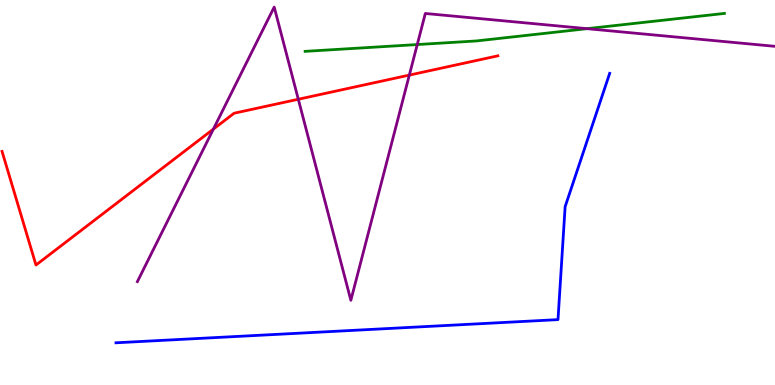[{'lines': ['blue', 'red'], 'intersections': []}, {'lines': ['green', 'red'], 'intersections': []}, {'lines': ['purple', 'red'], 'intersections': [{'x': 2.75, 'y': 6.65}, {'x': 3.85, 'y': 7.42}, {'x': 5.28, 'y': 8.05}]}, {'lines': ['blue', 'green'], 'intersections': []}, {'lines': ['blue', 'purple'], 'intersections': []}, {'lines': ['green', 'purple'], 'intersections': [{'x': 5.38, 'y': 8.84}, {'x': 7.57, 'y': 9.26}]}]